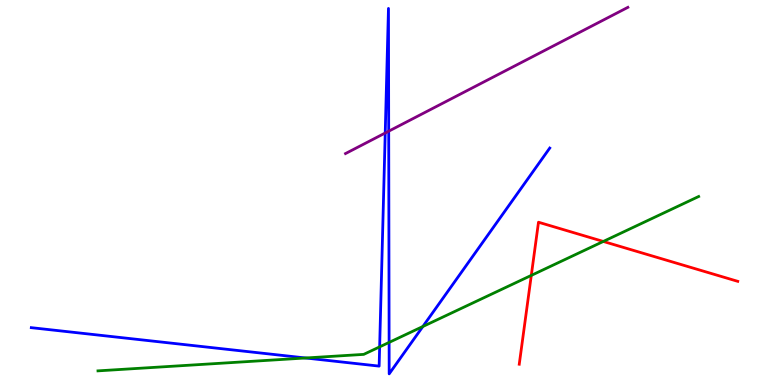[{'lines': ['blue', 'red'], 'intersections': []}, {'lines': ['green', 'red'], 'intersections': [{'x': 6.86, 'y': 2.85}, {'x': 7.78, 'y': 3.73}]}, {'lines': ['purple', 'red'], 'intersections': []}, {'lines': ['blue', 'green'], 'intersections': [{'x': 3.94, 'y': 0.702}, {'x': 4.9, 'y': 0.99}, {'x': 5.02, 'y': 1.11}, {'x': 5.46, 'y': 1.52}]}, {'lines': ['blue', 'purple'], 'intersections': [{'x': 4.97, 'y': 6.55}, {'x': 5.02, 'y': 6.59}]}, {'lines': ['green', 'purple'], 'intersections': []}]